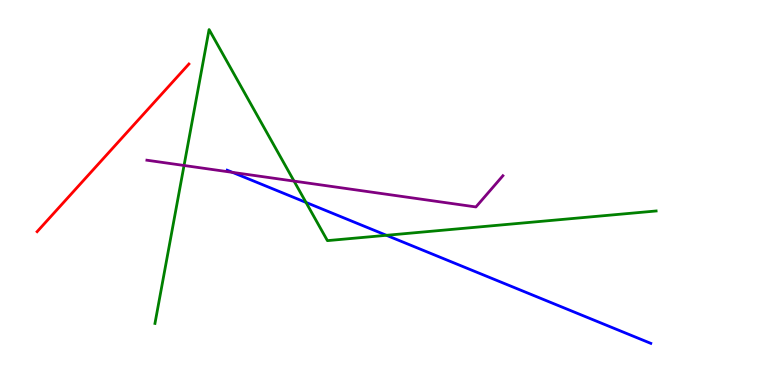[{'lines': ['blue', 'red'], 'intersections': []}, {'lines': ['green', 'red'], 'intersections': []}, {'lines': ['purple', 'red'], 'intersections': []}, {'lines': ['blue', 'green'], 'intersections': [{'x': 3.95, 'y': 4.74}, {'x': 4.99, 'y': 3.89}]}, {'lines': ['blue', 'purple'], 'intersections': [{'x': 3.0, 'y': 5.52}]}, {'lines': ['green', 'purple'], 'intersections': [{'x': 2.37, 'y': 5.7}, {'x': 3.79, 'y': 5.3}]}]